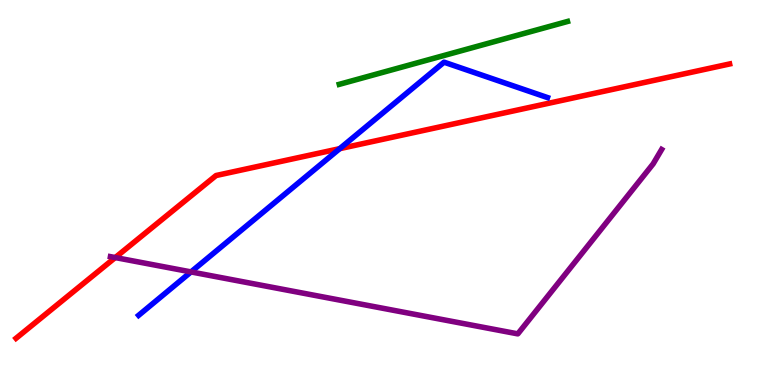[{'lines': ['blue', 'red'], 'intersections': [{'x': 4.38, 'y': 6.14}]}, {'lines': ['green', 'red'], 'intersections': []}, {'lines': ['purple', 'red'], 'intersections': [{'x': 1.49, 'y': 3.31}]}, {'lines': ['blue', 'green'], 'intersections': []}, {'lines': ['blue', 'purple'], 'intersections': [{'x': 2.46, 'y': 2.94}]}, {'lines': ['green', 'purple'], 'intersections': []}]